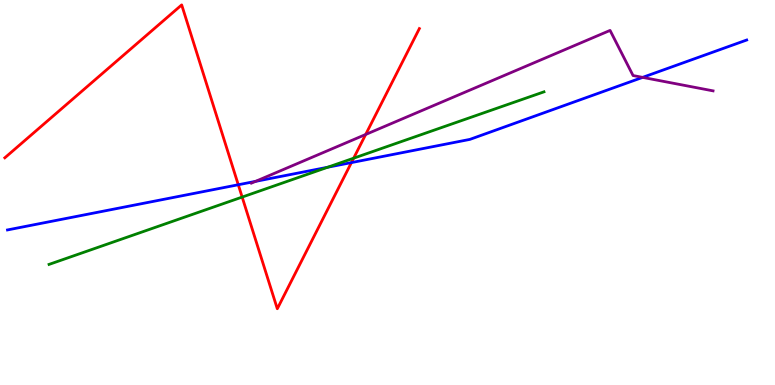[{'lines': ['blue', 'red'], 'intersections': [{'x': 3.07, 'y': 5.2}, {'x': 4.53, 'y': 5.78}]}, {'lines': ['green', 'red'], 'intersections': [{'x': 3.12, 'y': 4.88}, {'x': 4.56, 'y': 5.89}]}, {'lines': ['purple', 'red'], 'intersections': [{'x': 4.72, 'y': 6.51}]}, {'lines': ['blue', 'green'], 'intersections': [{'x': 4.23, 'y': 5.66}]}, {'lines': ['blue', 'purple'], 'intersections': [{'x': 3.3, 'y': 5.29}, {'x': 8.29, 'y': 7.99}]}, {'lines': ['green', 'purple'], 'intersections': []}]